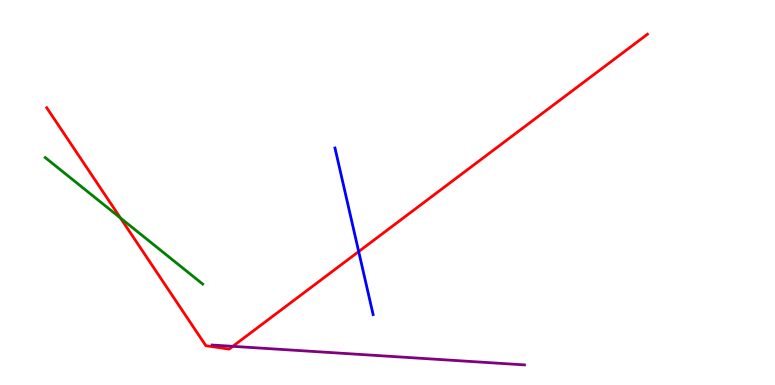[{'lines': ['blue', 'red'], 'intersections': [{'x': 4.63, 'y': 3.47}]}, {'lines': ['green', 'red'], 'intersections': [{'x': 1.55, 'y': 4.34}]}, {'lines': ['purple', 'red'], 'intersections': [{'x': 3.0, 'y': 1.0}]}, {'lines': ['blue', 'green'], 'intersections': []}, {'lines': ['blue', 'purple'], 'intersections': []}, {'lines': ['green', 'purple'], 'intersections': []}]